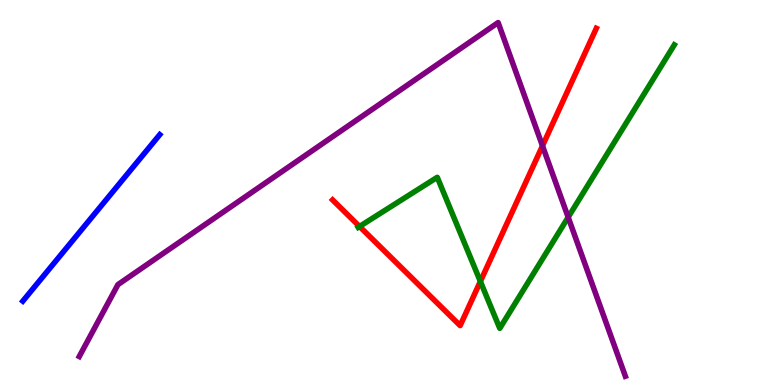[{'lines': ['blue', 'red'], 'intersections': []}, {'lines': ['green', 'red'], 'intersections': [{'x': 4.64, 'y': 4.12}, {'x': 6.2, 'y': 2.69}]}, {'lines': ['purple', 'red'], 'intersections': [{'x': 7.0, 'y': 6.21}]}, {'lines': ['blue', 'green'], 'intersections': []}, {'lines': ['blue', 'purple'], 'intersections': []}, {'lines': ['green', 'purple'], 'intersections': [{'x': 7.33, 'y': 4.36}]}]